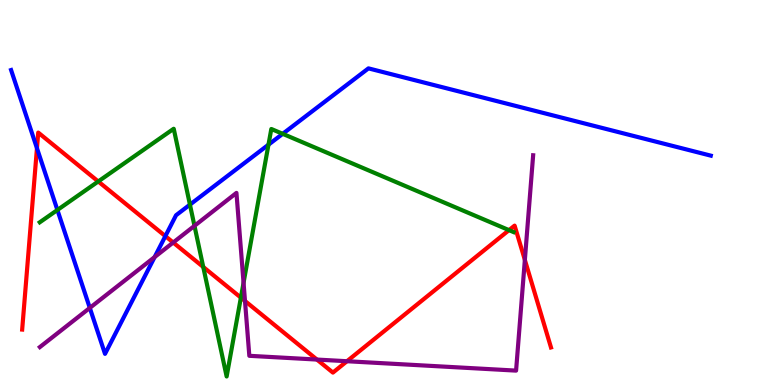[{'lines': ['blue', 'red'], 'intersections': [{'x': 0.477, 'y': 6.15}, {'x': 2.13, 'y': 3.87}]}, {'lines': ['green', 'red'], 'intersections': [{'x': 1.27, 'y': 5.29}, {'x': 2.62, 'y': 3.07}, {'x': 3.11, 'y': 2.27}, {'x': 6.57, 'y': 4.02}]}, {'lines': ['purple', 'red'], 'intersections': [{'x': 2.23, 'y': 3.7}, {'x': 3.16, 'y': 2.18}, {'x': 4.09, 'y': 0.661}, {'x': 4.48, 'y': 0.617}, {'x': 6.77, 'y': 3.25}]}, {'lines': ['blue', 'green'], 'intersections': [{'x': 0.741, 'y': 4.55}, {'x': 2.45, 'y': 4.68}, {'x': 3.46, 'y': 6.24}, {'x': 3.65, 'y': 6.52}]}, {'lines': ['blue', 'purple'], 'intersections': [{'x': 1.16, 'y': 2.0}, {'x': 1.99, 'y': 3.32}]}, {'lines': ['green', 'purple'], 'intersections': [{'x': 2.51, 'y': 4.13}, {'x': 3.14, 'y': 2.66}]}]